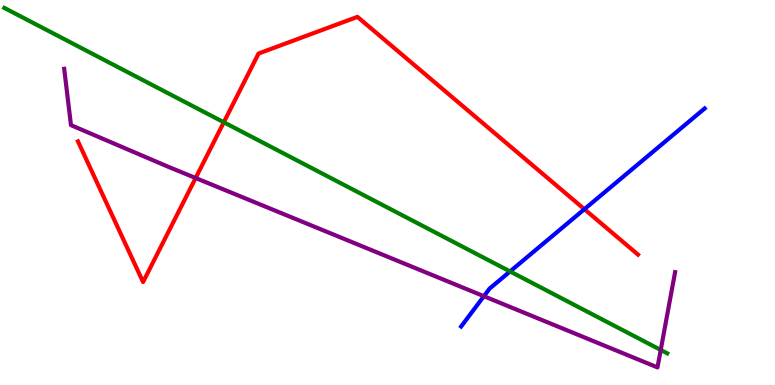[{'lines': ['blue', 'red'], 'intersections': [{'x': 7.54, 'y': 4.57}]}, {'lines': ['green', 'red'], 'intersections': [{'x': 2.89, 'y': 6.82}]}, {'lines': ['purple', 'red'], 'intersections': [{'x': 2.52, 'y': 5.38}]}, {'lines': ['blue', 'green'], 'intersections': [{'x': 6.58, 'y': 2.95}]}, {'lines': ['blue', 'purple'], 'intersections': [{'x': 6.24, 'y': 2.31}]}, {'lines': ['green', 'purple'], 'intersections': [{'x': 8.53, 'y': 0.911}]}]